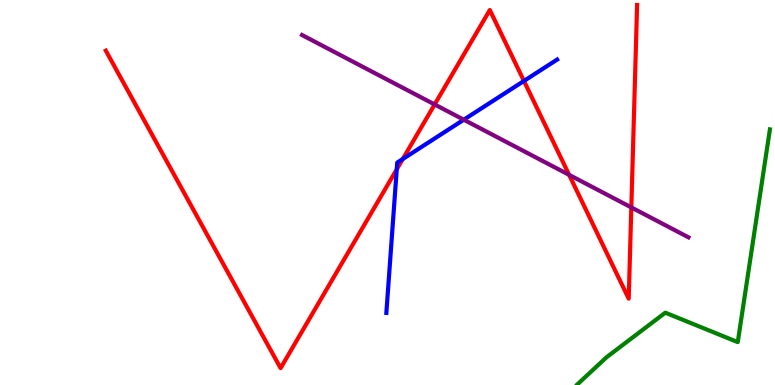[{'lines': ['blue', 'red'], 'intersections': [{'x': 5.12, 'y': 5.6}, {'x': 5.2, 'y': 5.87}, {'x': 6.76, 'y': 7.9}]}, {'lines': ['green', 'red'], 'intersections': []}, {'lines': ['purple', 'red'], 'intersections': [{'x': 5.61, 'y': 7.29}, {'x': 7.34, 'y': 5.46}, {'x': 8.15, 'y': 4.61}]}, {'lines': ['blue', 'green'], 'intersections': []}, {'lines': ['blue', 'purple'], 'intersections': [{'x': 5.98, 'y': 6.89}]}, {'lines': ['green', 'purple'], 'intersections': []}]